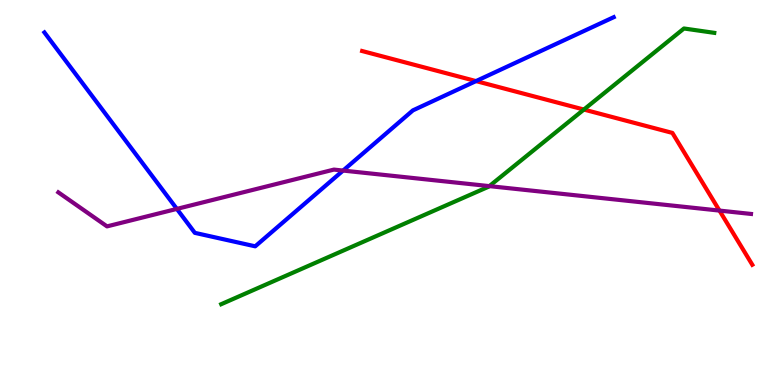[{'lines': ['blue', 'red'], 'intersections': [{'x': 6.14, 'y': 7.89}]}, {'lines': ['green', 'red'], 'intersections': [{'x': 7.53, 'y': 7.15}]}, {'lines': ['purple', 'red'], 'intersections': [{'x': 9.28, 'y': 4.53}]}, {'lines': ['blue', 'green'], 'intersections': []}, {'lines': ['blue', 'purple'], 'intersections': [{'x': 2.28, 'y': 4.57}, {'x': 4.43, 'y': 5.57}]}, {'lines': ['green', 'purple'], 'intersections': [{'x': 6.31, 'y': 5.17}]}]